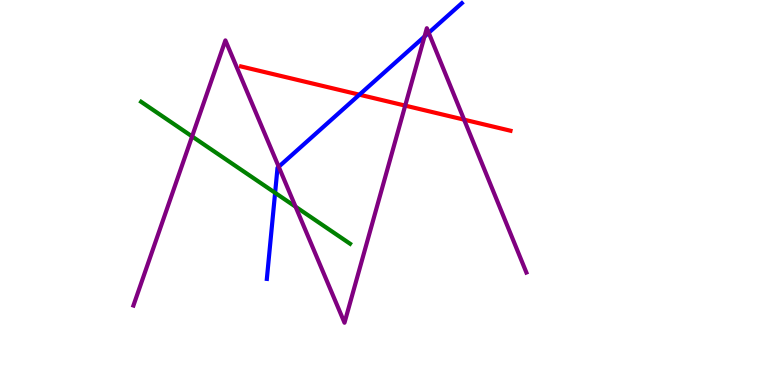[{'lines': ['blue', 'red'], 'intersections': [{'x': 4.64, 'y': 7.54}]}, {'lines': ['green', 'red'], 'intersections': []}, {'lines': ['purple', 'red'], 'intersections': [{'x': 5.23, 'y': 7.26}, {'x': 5.99, 'y': 6.89}]}, {'lines': ['blue', 'green'], 'intersections': [{'x': 3.55, 'y': 4.99}]}, {'lines': ['blue', 'purple'], 'intersections': [{'x': 3.6, 'y': 5.67}, {'x': 5.48, 'y': 9.05}, {'x': 5.53, 'y': 9.15}]}, {'lines': ['green', 'purple'], 'intersections': [{'x': 2.48, 'y': 6.46}, {'x': 3.81, 'y': 4.63}]}]